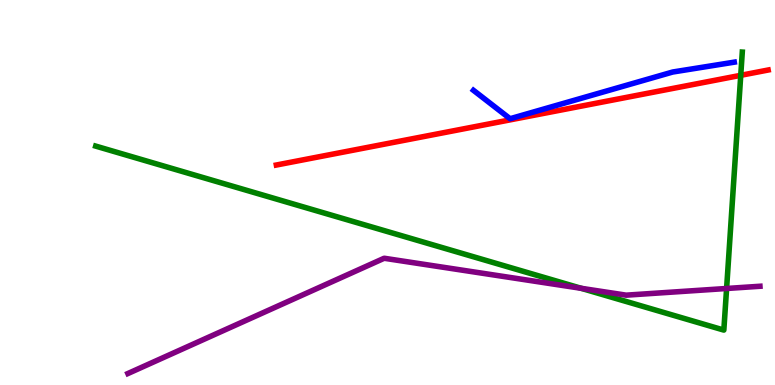[{'lines': ['blue', 'red'], 'intersections': []}, {'lines': ['green', 'red'], 'intersections': [{'x': 9.56, 'y': 8.04}]}, {'lines': ['purple', 'red'], 'intersections': []}, {'lines': ['blue', 'green'], 'intersections': []}, {'lines': ['blue', 'purple'], 'intersections': []}, {'lines': ['green', 'purple'], 'intersections': [{'x': 7.5, 'y': 2.51}, {'x': 9.38, 'y': 2.51}]}]